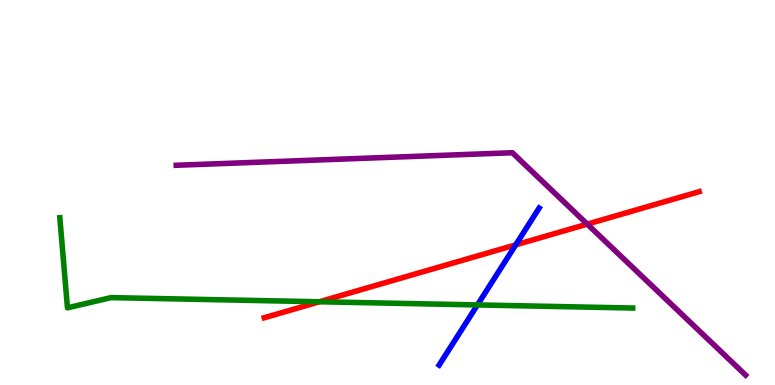[{'lines': ['blue', 'red'], 'intersections': [{'x': 6.65, 'y': 3.64}]}, {'lines': ['green', 'red'], 'intersections': [{'x': 4.12, 'y': 2.16}]}, {'lines': ['purple', 'red'], 'intersections': [{'x': 7.58, 'y': 4.18}]}, {'lines': ['blue', 'green'], 'intersections': [{'x': 6.16, 'y': 2.08}]}, {'lines': ['blue', 'purple'], 'intersections': []}, {'lines': ['green', 'purple'], 'intersections': []}]